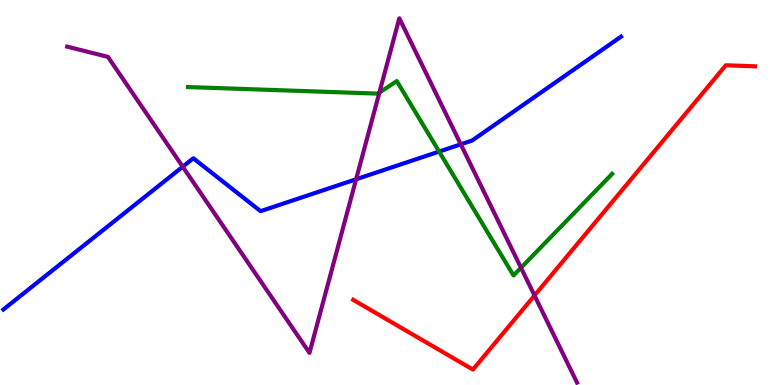[{'lines': ['blue', 'red'], 'intersections': []}, {'lines': ['green', 'red'], 'intersections': []}, {'lines': ['purple', 'red'], 'intersections': [{'x': 6.9, 'y': 2.33}]}, {'lines': ['blue', 'green'], 'intersections': [{'x': 5.67, 'y': 6.06}]}, {'lines': ['blue', 'purple'], 'intersections': [{'x': 2.36, 'y': 5.67}, {'x': 4.59, 'y': 5.34}, {'x': 5.95, 'y': 6.25}]}, {'lines': ['green', 'purple'], 'intersections': [{'x': 4.9, 'y': 7.59}, {'x': 6.72, 'y': 3.05}]}]